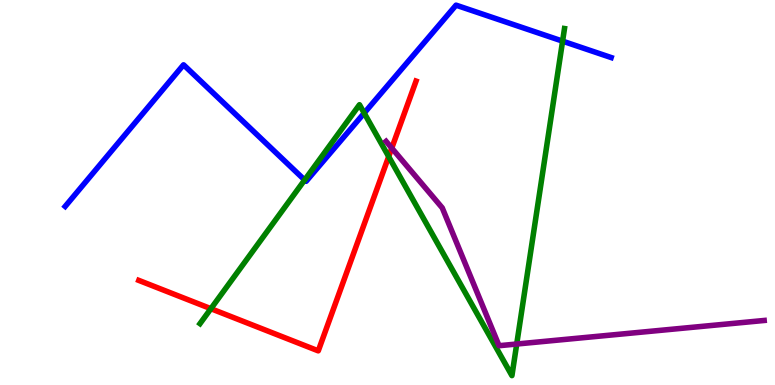[{'lines': ['blue', 'red'], 'intersections': []}, {'lines': ['green', 'red'], 'intersections': [{'x': 2.72, 'y': 1.98}, {'x': 5.02, 'y': 5.93}]}, {'lines': ['purple', 'red'], 'intersections': [{'x': 5.06, 'y': 6.15}]}, {'lines': ['blue', 'green'], 'intersections': [{'x': 3.93, 'y': 5.32}, {'x': 4.7, 'y': 7.06}, {'x': 7.26, 'y': 8.93}]}, {'lines': ['blue', 'purple'], 'intersections': []}, {'lines': ['green', 'purple'], 'intersections': [{'x': 6.67, 'y': 1.06}]}]